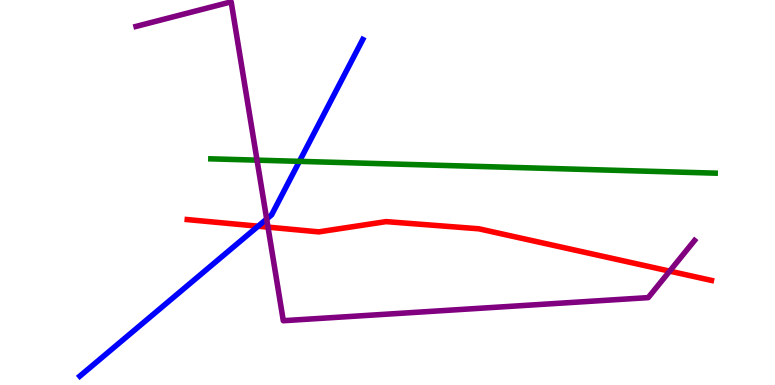[{'lines': ['blue', 'red'], 'intersections': [{'x': 3.33, 'y': 4.12}]}, {'lines': ['green', 'red'], 'intersections': []}, {'lines': ['purple', 'red'], 'intersections': [{'x': 3.46, 'y': 4.1}, {'x': 8.64, 'y': 2.96}]}, {'lines': ['blue', 'green'], 'intersections': [{'x': 3.86, 'y': 5.81}]}, {'lines': ['blue', 'purple'], 'intersections': [{'x': 3.44, 'y': 4.31}]}, {'lines': ['green', 'purple'], 'intersections': [{'x': 3.32, 'y': 5.84}]}]